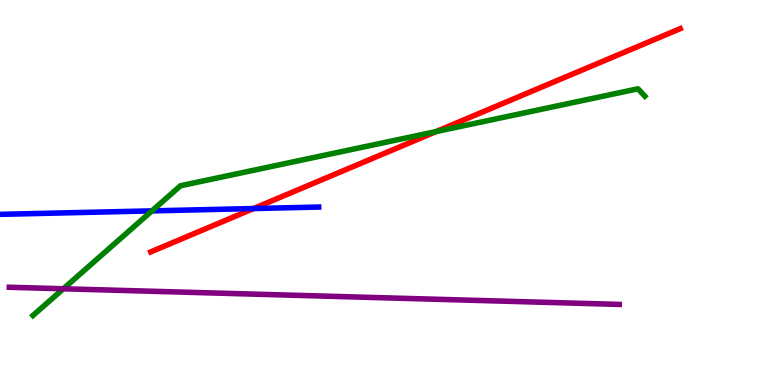[{'lines': ['blue', 'red'], 'intersections': [{'x': 3.27, 'y': 4.58}]}, {'lines': ['green', 'red'], 'intersections': [{'x': 5.63, 'y': 6.58}]}, {'lines': ['purple', 'red'], 'intersections': []}, {'lines': ['blue', 'green'], 'intersections': [{'x': 1.96, 'y': 4.52}]}, {'lines': ['blue', 'purple'], 'intersections': []}, {'lines': ['green', 'purple'], 'intersections': [{'x': 0.817, 'y': 2.5}]}]